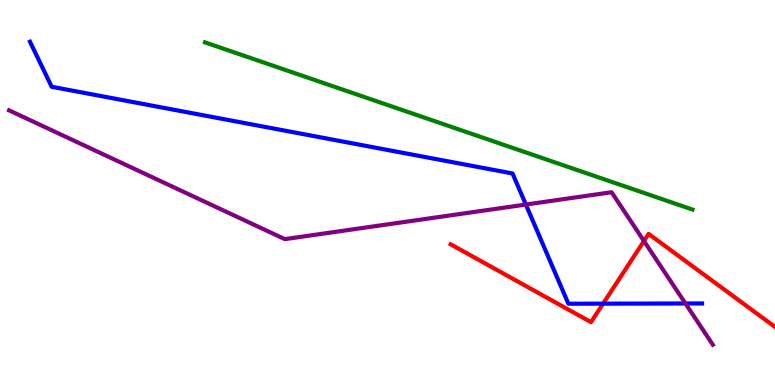[{'lines': ['blue', 'red'], 'intersections': [{'x': 7.78, 'y': 2.11}]}, {'lines': ['green', 'red'], 'intersections': []}, {'lines': ['purple', 'red'], 'intersections': [{'x': 8.31, 'y': 3.74}]}, {'lines': ['blue', 'green'], 'intersections': []}, {'lines': ['blue', 'purple'], 'intersections': [{'x': 6.79, 'y': 4.69}, {'x': 8.84, 'y': 2.12}]}, {'lines': ['green', 'purple'], 'intersections': []}]